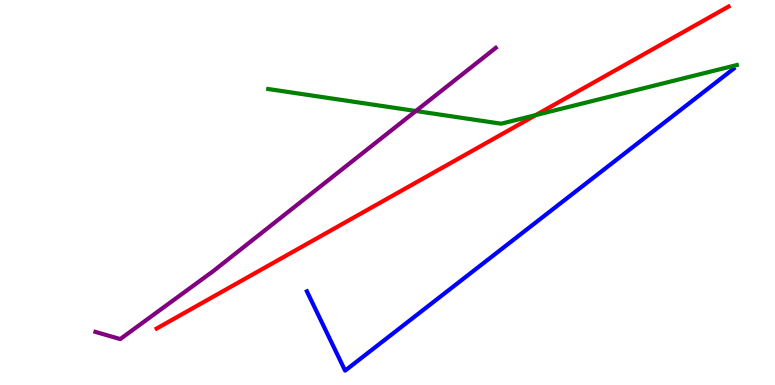[{'lines': ['blue', 'red'], 'intersections': []}, {'lines': ['green', 'red'], 'intersections': [{'x': 6.91, 'y': 7.01}]}, {'lines': ['purple', 'red'], 'intersections': []}, {'lines': ['blue', 'green'], 'intersections': []}, {'lines': ['blue', 'purple'], 'intersections': []}, {'lines': ['green', 'purple'], 'intersections': [{'x': 5.37, 'y': 7.12}]}]